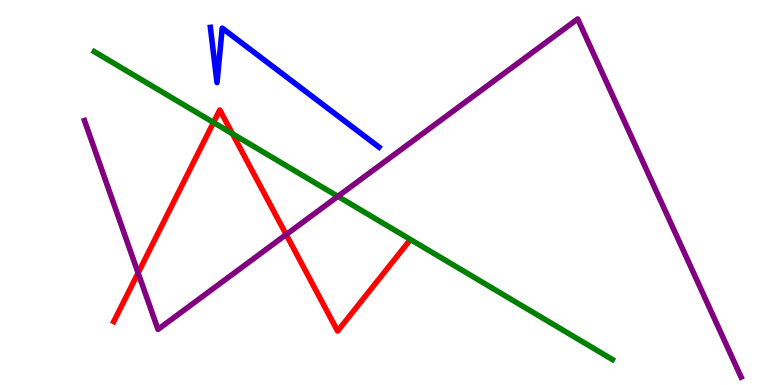[{'lines': ['blue', 'red'], 'intersections': []}, {'lines': ['green', 'red'], 'intersections': [{'x': 2.75, 'y': 6.82}, {'x': 3.0, 'y': 6.53}]}, {'lines': ['purple', 'red'], 'intersections': [{'x': 1.78, 'y': 2.91}, {'x': 3.69, 'y': 3.91}]}, {'lines': ['blue', 'green'], 'intersections': []}, {'lines': ['blue', 'purple'], 'intersections': []}, {'lines': ['green', 'purple'], 'intersections': [{'x': 4.36, 'y': 4.9}]}]